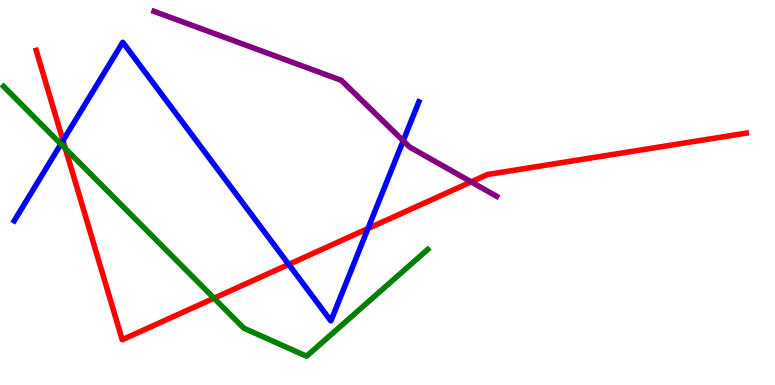[{'lines': ['blue', 'red'], 'intersections': [{'x': 0.813, 'y': 6.35}, {'x': 3.73, 'y': 3.13}, {'x': 4.75, 'y': 4.06}]}, {'lines': ['green', 'red'], 'intersections': [{'x': 0.844, 'y': 6.14}, {'x': 2.76, 'y': 2.25}]}, {'lines': ['purple', 'red'], 'intersections': [{'x': 6.08, 'y': 5.28}]}, {'lines': ['blue', 'green'], 'intersections': [{'x': 0.786, 'y': 6.26}]}, {'lines': ['blue', 'purple'], 'intersections': [{'x': 5.2, 'y': 6.34}]}, {'lines': ['green', 'purple'], 'intersections': []}]